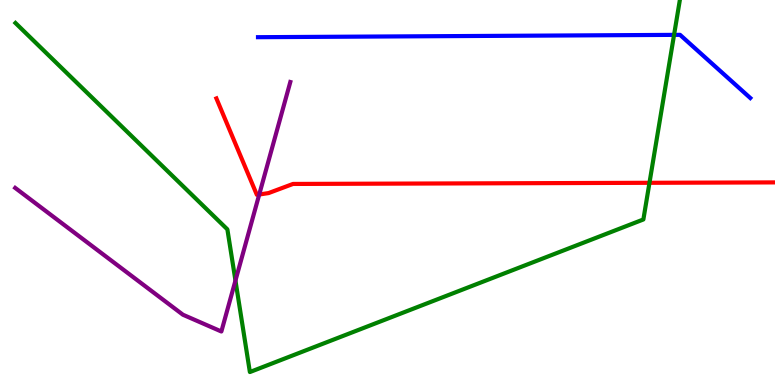[{'lines': ['blue', 'red'], 'intersections': []}, {'lines': ['green', 'red'], 'intersections': [{'x': 8.38, 'y': 5.25}]}, {'lines': ['purple', 'red'], 'intersections': [{'x': 3.34, 'y': 4.95}]}, {'lines': ['blue', 'green'], 'intersections': [{'x': 8.7, 'y': 9.09}]}, {'lines': ['blue', 'purple'], 'intersections': []}, {'lines': ['green', 'purple'], 'intersections': [{'x': 3.04, 'y': 2.71}]}]